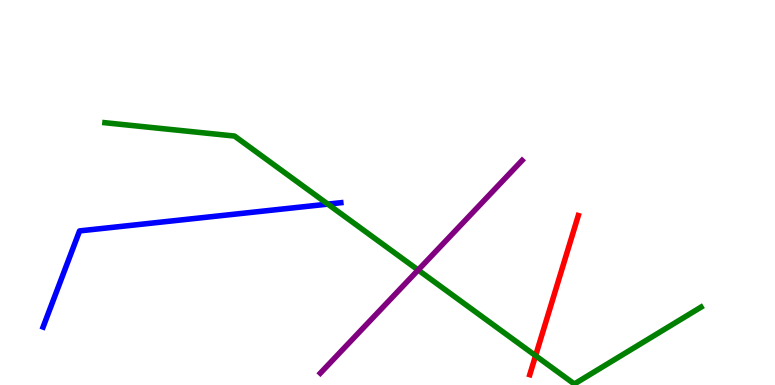[{'lines': ['blue', 'red'], 'intersections': []}, {'lines': ['green', 'red'], 'intersections': [{'x': 6.91, 'y': 0.761}]}, {'lines': ['purple', 'red'], 'intersections': []}, {'lines': ['blue', 'green'], 'intersections': [{'x': 4.23, 'y': 4.7}]}, {'lines': ['blue', 'purple'], 'intersections': []}, {'lines': ['green', 'purple'], 'intersections': [{'x': 5.4, 'y': 2.99}]}]